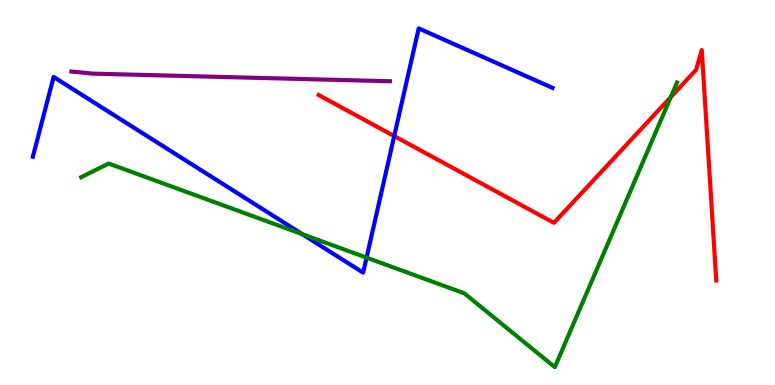[{'lines': ['blue', 'red'], 'intersections': [{'x': 5.09, 'y': 6.47}]}, {'lines': ['green', 'red'], 'intersections': [{'x': 8.66, 'y': 7.48}]}, {'lines': ['purple', 'red'], 'intersections': []}, {'lines': ['blue', 'green'], 'intersections': [{'x': 3.9, 'y': 3.92}, {'x': 4.73, 'y': 3.31}]}, {'lines': ['blue', 'purple'], 'intersections': []}, {'lines': ['green', 'purple'], 'intersections': []}]